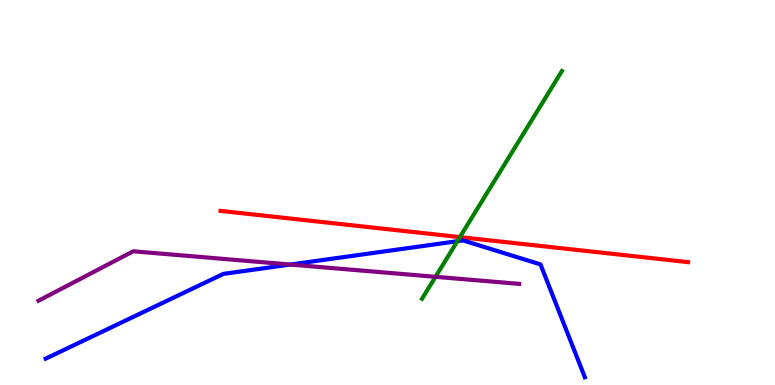[{'lines': ['blue', 'red'], 'intersections': []}, {'lines': ['green', 'red'], 'intersections': [{'x': 5.93, 'y': 3.84}]}, {'lines': ['purple', 'red'], 'intersections': []}, {'lines': ['blue', 'green'], 'intersections': [{'x': 5.9, 'y': 3.73}]}, {'lines': ['blue', 'purple'], 'intersections': [{'x': 3.75, 'y': 3.13}]}, {'lines': ['green', 'purple'], 'intersections': [{'x': 5.62, 'y': 2.81}]}]